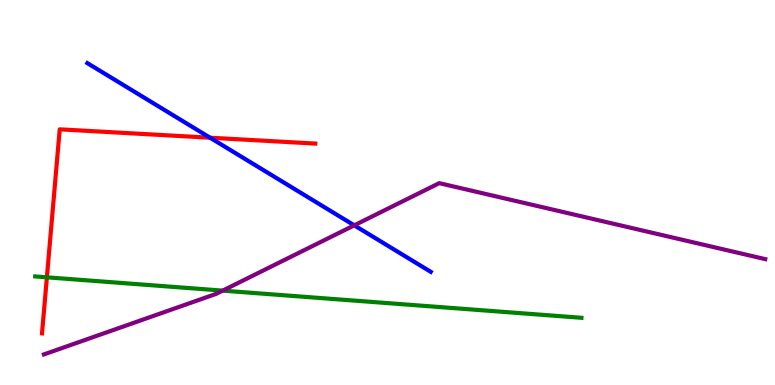[{'lines': ['blue', 'red'], 'intersections': [{'x': 2.71, 'y': 6.42}]}, {'lines': ['green', 'red'], 'intersections': [{'x': 0.605, 'y': 2.8}]}, {'lines': ['purple', 'red'], 'intersections': []}, {'lines': ['blue', 'green'], 'intersections': []}, {'lines': ['blue', 'purple'], 'intersections': [{'x': 4.57, 'y': 4.15}]}, {'lines': ['green', 'purple'], 'intersections': [{'x': 2.87, 'y': 2.45}]}]